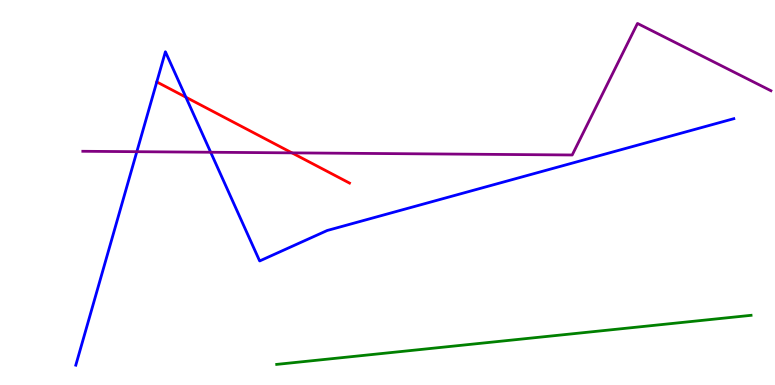[{'lines': ['blue', 'red'], 'intersections': [{'x': 2.4, 'y': 7.48}]}, {'lines': ['green', 'red'], 'intersections': []}, {'lines': ['purple', 'red'], 'intersections': [{'x': 3.77, 'y': 6.03}]}, {'lines': ['blue', 'green'], 'intersections': []}, {'lines': ['blue', 'purple'], 'intersections': [{'x': 1.77, 'y': 6.06}, {'x': 2.72, 'y': 6.05}]}, {'lines': ['green', 'purple'], 'intersections': []}]